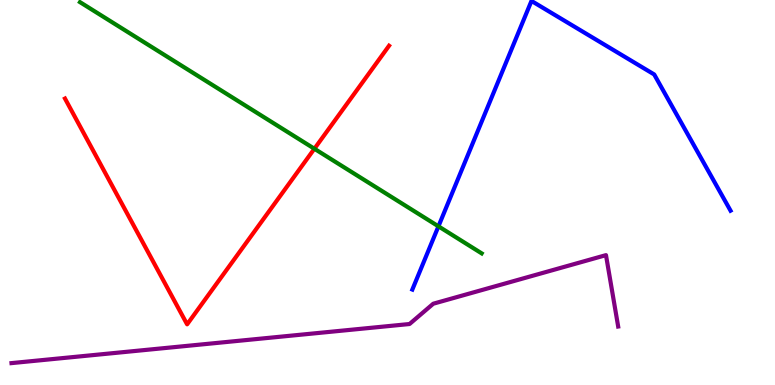[{'lines': ['blue', 'red'], 'intersections': []}, {'lines': ['green', 'red'], 'intersections': [{'x': 4.06, 'y': 6.14}]}, {'lines': ['purple', 'red'], 'intersections': []}, {'lines': ['blue', 'green'], 'intersections': [{'x': 5.66, 'y': 4.12}]}, {'lines': ['blue', 'purple'], 'intersections': []}, {'lines': ['green', 'purple'], 'intersections': []}]